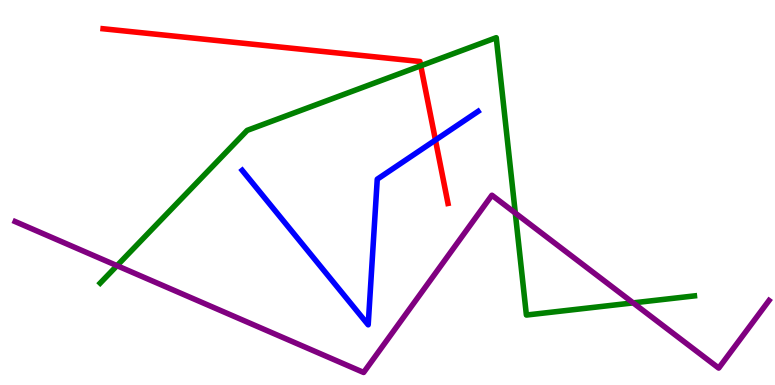[{'lines': ['blue', 'red'], 'intersections': [{'x': 5.62, 'y': 6.36}]}, {'lines': ['green', 'red'], 'intersections': [{'x': 5.43, 'y': 8.29}]}, {'lines': ['purple', 'red'], 'intersections': []}, {'lines': ['blue', 'green'], 'intersections': []}, {'lines': ['blue', 'purple'], 'intersections': []}, {'lines': ['green', 'purple'], 'intersections': [{'x': 1.51, 'y': 3.1}, {'x': 6.65, 'y': 4.47}, {'x': 8.17, 'y': 2.13}]}]